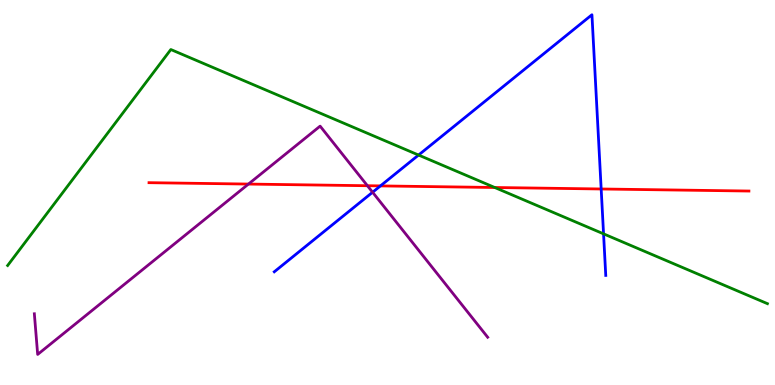[{'lines': ['blue', 'red'], 'intersections': [{'x': 4.91, 'y': 5.17}, {'x': 7.76, 'y': 5.09}]}, {'lines': ['green', 'red'], 'intersections': [{'x': 6.38, 'y': 5.13}]}, {'lines': ['purple', 'red'], 'intersections': [{'x': 3.21, 'y': 5.22}, {'x': 4.74, 'y': 5.18}]}, {'lines': ['blue', 'green'], 'intersections': [{'x': 5.4, 'y': 5.97}, {'x': 7.79, 'y': 3.93}]}, {'lines': ['blue', 'purple'], 'intersections': [{'x': 4.81, 'y': 5.01}]}, {'lines': ['green', 'purple'], 'intersections': []}]